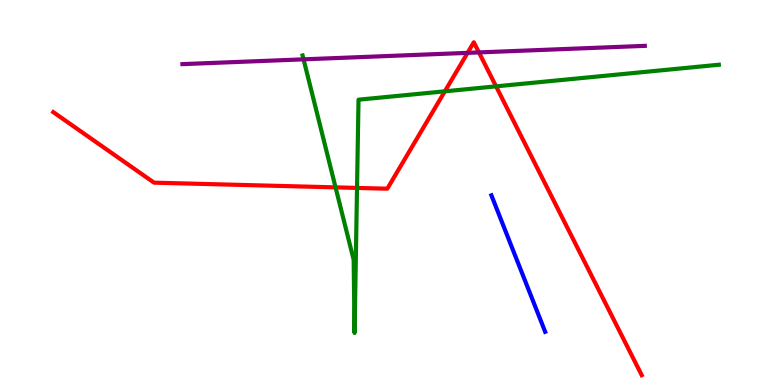[{'lines': ['blue', 'red'], 'intersections': []}, {'lines': ['green', 'red'], 'intersections': [{'x': 4.33, 'y': 5.13}, {'x': 4.61, 'y': 5.12}, {'x': 5.74, 'y': 7.63}, {'x': 6.4, 'y': 7.76}]}, {'lines': ['purple', 'red'], 'intersections': [{'x': 6.03, 'y': 8.63}, {'x': 6.18, 'y': 8.64}]}, {'lines': ['blue', 'green'], 'intersections': []}, {'lines': ['blue', 'purple'], 'intersections': []}, {'lines': ['green', 'purple'], 'intersections': [{'x': 3.92, 'y': 8.46}]}]